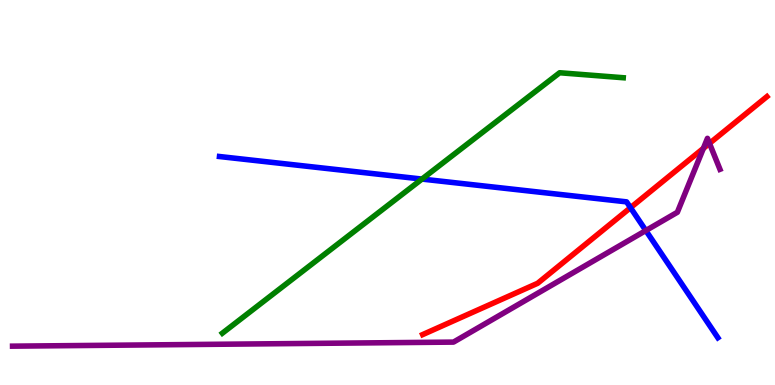[{'lines': ['blue', 'red'], 'intersections': [{'x': 8.14, 'y': 4.61}]}, {'lines': ['green', 'red'], 'intersections': []}, {'lines': ['purple', 'red'], 'intersections': [{'x': 9.08, 'y': 6.15}, {'x': 9.15, 'y': 6.28}]}, {'lines': ['blue', 'green'], 'intersections': [{'x': 5.44, 'y': 5.35}]}, {'lines': ['blue', 'purple'], 'intersections': [{'x': 8.33, 'y': 4.01}]}, {'lines': ['green', 'purple'], 'intersections': []}]